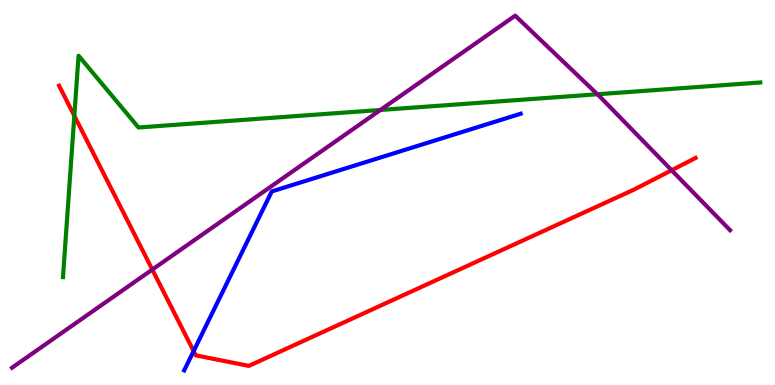[{'lines': ['blue', 'red'], 'intersections': [{'x': 2.5, 'y': 0.881}]}, {'lines': ['green', 'red'], 'intersections': [{'x': 0.959, 'y': 6.99}]}, {'lines': ['purple', 'red'], 'intersections': [{'x': 1.97, 'y': 3.0}, {'x': 8.67, 'y': 5.58}]}, {'lines': ['blue', 'green'], 'intersections': []}, {'lines': ['blue', 'purple'], 'intersections': []}, {'lines': ['green', 'purple'], 'intersections': [{'x': 4.91, 'y': 7.14}, {'x': 7.71, 'y': 7.55}]}]